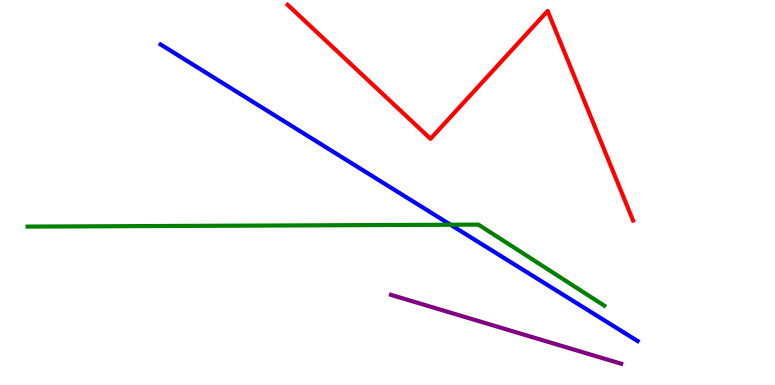[{'lines': ['blue', 'red'], 'intersections': []}, {'lines': ['green', 'red'], 'intersections': []}, {'lines': ['purple', 'red'], 'intersections': []}, {'lines': ['blue', 'green'], 'intersections': [{'x': 5.81, 'y': 4.16}]}, {'lines': ['blue', 'purple'], 'intersections': []}, {'lines': ['green', 'purple'], 'intersections': []}]